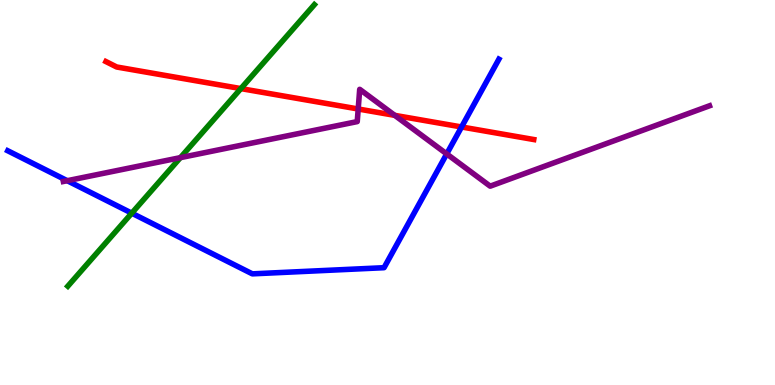[{'lines': ['blue', 'red'], 'intersections': [{'x': 5.96, 'y': 6.7}]}, {'lines': ['green', 'red'], 'intersections': [{'x': 3.11, 'y': 7.7}]}, {'lines': ['purple', 'red'], 'intersections': [{'x': 4.62, 'y': 7.17}, {'x': 5.09, 'y': 7.0}]}, {'lines': ['blue', 'green'], 'intersections': [{'x': 1.7, 'y': 4.46}]}, {'lines': ['blue', 'purple'], 'intersections': [{'x': 0.868, 'y': 5.31}, {'x': 5.76, 'y': 6.0}]}, {'lines': ['green', 'purple'], 'intersections': [{'x': 2.33, 'y': 5.91}]}]